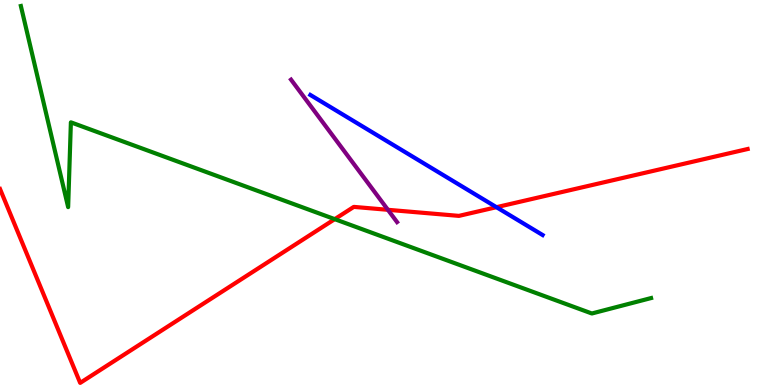[{'lines': ['blue', 'red'], 'intersections': [{'x': 6.41, 'y': 4.62}]}, {'lines': ['green', 'red'], 'intersections': [{'x': 4.32, 'y': 4.31}]}, {'lines': ['purple', 'red'], 'intersections': [{'x': 5.01, 'y': 4.55}]}, {'lines': ['blue', 'green'], 'intersections': []}, {'lines': ['blue', 'purple'], 'intersections': []}, {'lines': ['green', 'purple'], 'intersections': []}]